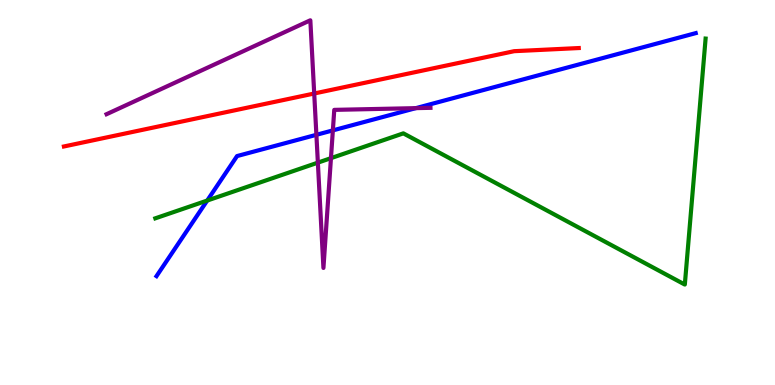[{'lines': ['blue', 'red'], 'intersections': []}, {'lines': ['green', 'red'], 'intersections': []}, {'lines': ['purple', 'red'], 'intersections': [{'x': 4.05, 'y': 7.57}]}, {'lines': ['blue', 'green'], 'intersections': [{'x': 2.67, 'y': 4.79}]}, {'lines': ['blue', 'purple'], 'intersections': [{'x': 4.08, 'y': 6.5}, {'x': 4.29, 'y': 6.61}, {'x': 5.37, 'y': 7.19}]}, {'lines': ['green', 'purple'], 'intersections': [{'x': 4.1, 'y': 5.78}, {'x': 4.27, 'y': 5.89}]}]